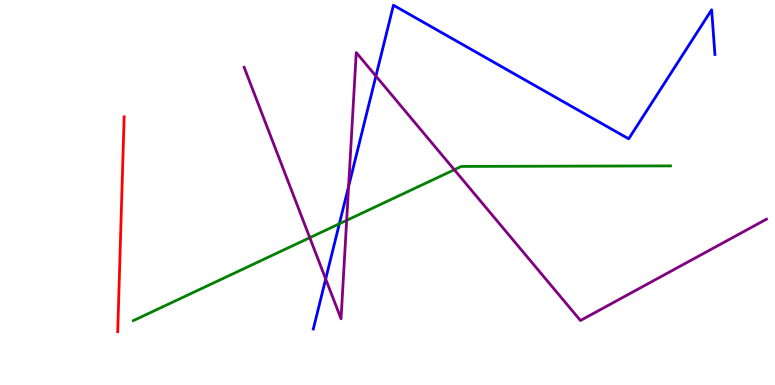[{'lines': ['blue', 'red'], 'intersections': []}, {'lines': ['green', 'red'], 'intersections': []}, {'lines': ['purple', 'red'], 'intersections': []}, {'lines': ['blue', 'green'], 'intersections': [{'x': 4.38, 'y': 4.19}]}, {'lines': ['blue', 'purple'], 'intersections': [{'x': 4.2, 'y': 2.75}, {'x': 4.5, 'y': 5.16}, {'x': 4.85, 'y': 8.02}]}, {'lines': ['green', 'purple'], 'intersections': [{'x': 4.0, 'y': 3.83}, {'x': 4.47, 'y': 4.28}, {'x': 5.86, 'y': 5.59}]}]